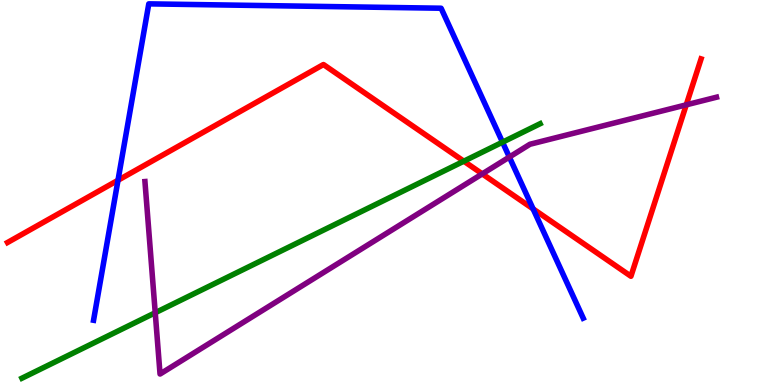[{'lines': ['blue', 'red'], 'intersections': [{'x': 1.52, 'y': 5.32}, {'x': 6.88, 'y': 4.57}]}, {'lines': ['green', 'red'], 'intersections': [{'x': 5.98, 'y': 5.81}]}, {'lines': ['purple', 'red'], 'intersections': [{'x': 6.22, 'y': 5.48}, {'x': 8.85, 'y': 7.28}]}, {'lines': ['blue', 'green'], 'intersections': [{'x': 6.48, 'y': 6.31}]}, {'lines': ['blue', 'purple'], 'intersections': [{'x': 6.57, 'y': 5.92}]}, {'lines': ['green', 'purple'], 'intersections': [{'x': 2.0, 'y': 1.88}]}]